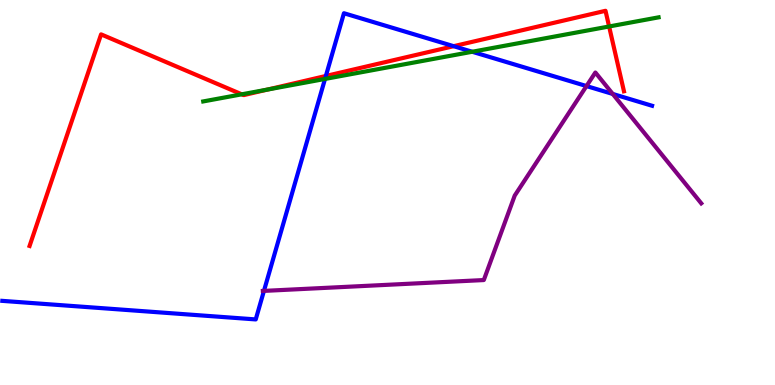[{'lines': ['blue', 'red'], 'intersections': [{'x': 4.2, 'y': 8.03}, {'x': 5.85, 'y': 8.8}]}, {'lines': ['green', 'red'], 'intersections': [{'x': 3.12, 'y': 7.55}, {'x': 3.45, 'y': 7.67}, {'x': 7.86, 'y': 9.31}]}, {'lines': ['purple', 'red'], 'intersections': []}, {'lines': ['blue', 'green'], 'intersections': [{'x': 4.19, 'y': 7.95}, {'x': 6.09, 'y': 8.66}]}, {'lines': ['blue', 'purple'], 'intersections': [{'x': 3.41, 'y': 2.44}, {'x': 7.57, 'y': 7.76}, {'x': 7.91, 'y': 7.56}]}, {'lines': ['green', 'purple'], 'intersections': []}]